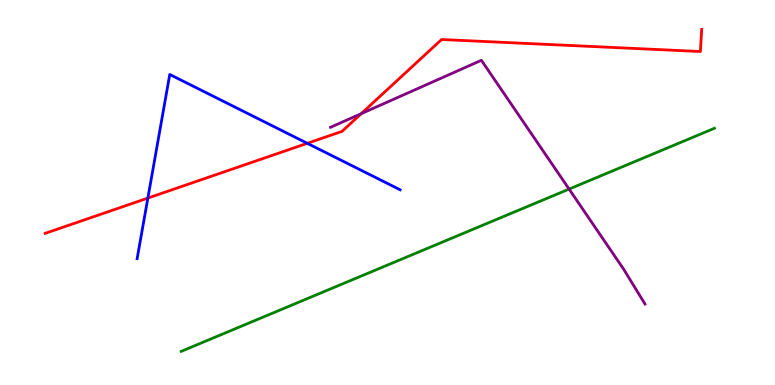[{'lines': ['blue', 'red'], 'intersections': [{'x': 1.91, 'y': 4.86}, {'x': 3.96, 'y': 6.28}]}, {'lines': ['green', 'red'], 'intersections': []}, {'lines': ['purple', 'red'], 'intersections': [{'x': 4.66, 'y': 7.05}]}, {'lines': ['blue', 'green'], 'intersections': []}, {'lines': ['blue', 'purple'], 'intersections': []}, {'lines': ['green', 'purple'], 'intersections': [{'x': 7.34, 'y': 5.09}]}]